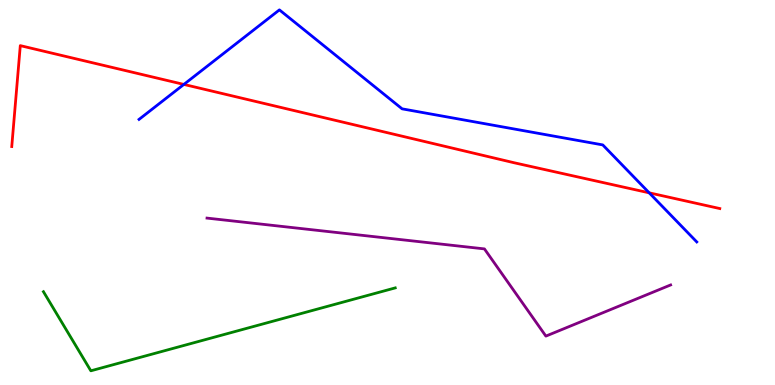[{'lines': ['blue', 'red'], 'intersections': [{'x': 2.37, 'y': 7.81}, {'x': 8.38, 'y': 4.99}]}, {'lines': ['green', 'red'], 'intersections': []}, {'lines': ['purple', 'red'], 'intersections': []}, {'lines': ['blue', 'green'], 'intersections': []}, {'lines': ['blue', 'purple'], 'intersections': []}, {'lines': ['green', 'purple'], 'intersections': []}]